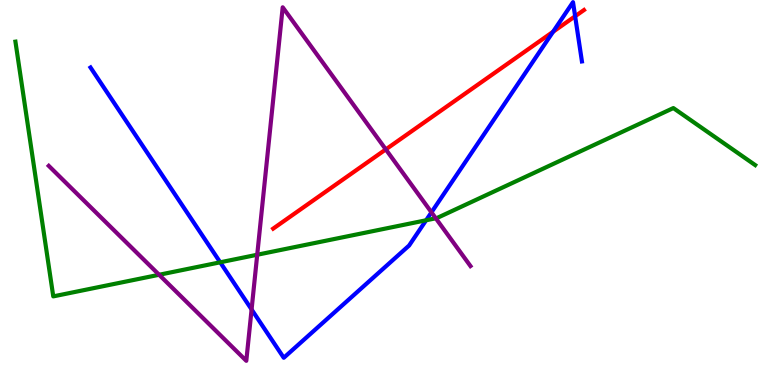[{'lines': ['blue', 'red'], 'intersections': [{'x': 7.14, 'y': 9.17}, {'x': 7.42, 'y': 9.58}]}, {'lines': ['green', 'red'], 'intersections': []}, {'lines': ['purple', 'red'], 'intersections': [{'x': 4.98, 'y': 6.12}]}, {'lines': ['blue', 'green'], 'intersections': [{'x': 2.84, 'y': 3.19}, {'x': 5.5, 'y': 4.28}]}, {'lines': ['blue', 'purple'], 'intersections': [{'x': 3.25, 'y': 1.96}, {'x': 5.57, 'y': 4.49}]}, {'lines': ['green', 'purple'], 'intersections': [{'x': 2.05, 'y': 2.86}, {'x': 3.32, 'y': 3.38}, {'x': 5.62, 'y': 4.33}]}]